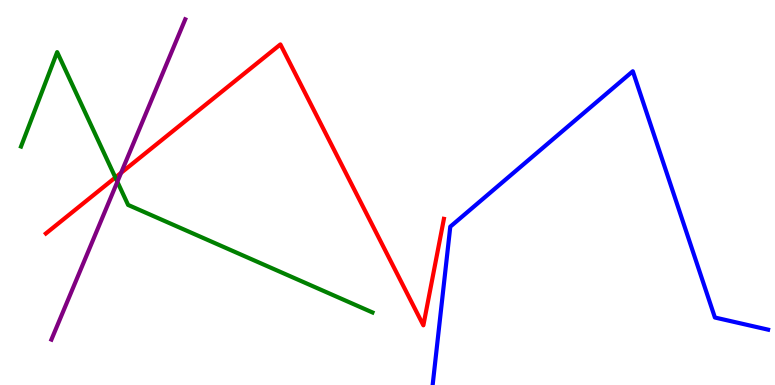[{'lines': ['blue', 'red'], 'intersections': []}, {'lines': ['green', 'red'], 'intersections': [{'x': 1.49, 'y': 5.39}]}, {'lines': ['purple', 'red'], 'intersections': [{'x': 1.56, 'y': 5.51}]}, {'lines': ['blue', 'green'], 'intersections': []}, {'lines': ['blue', 'purple'], 'intersections': []}, {'lines': ['green', 'purple'], 'intersections': [{'x': 1.51, 'y': 5.28}]}]